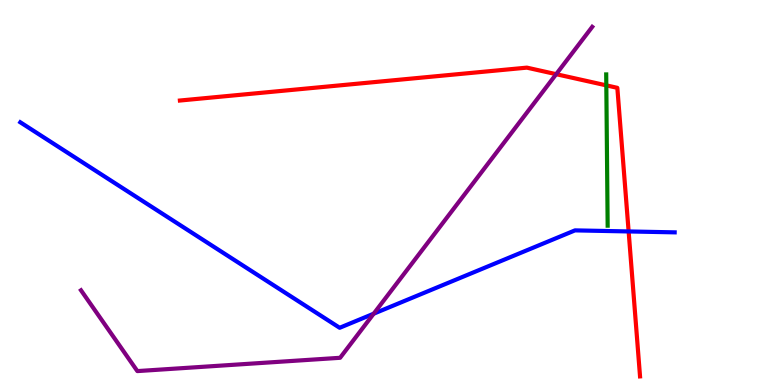[{'lines': ['blue', 'red'], 'intersections': [{'x': 8.11, 'y': 3.99}]}, {'lines': ['green', 'red'], 'intersections': [{'x': 7.82, 'y': 7.78}]}, {'lines': ['purple', 'red'], 'intersections': [{'x': 7.18, 'y': 8.07}]}, {'lines': ['blue', 'green'], 'intersections': []}, {'lines': ['blue', 'purple'], 'intersections': [{'x': 4.82, 'y': 1.85}]}, {'lines': ['green', 'purple'], 'intersections': []}]